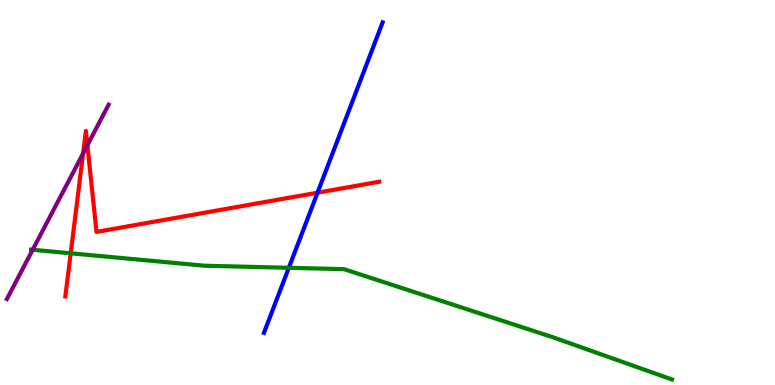[{'lines': ['blue', 'red'], 'intersections': [{'x': 4.1, 'y': 5.0}]}, {'lines': ['green', 'red'], 'intersections': [{'x': 0.912, 'y': 3.42}]}, {'lines': ['purple', 'red'], 'intersections': [{'x': 1.07, 'y': 6.01}, {'x': 1.13, 'y': 6.23}]}, {'lines': ['blue', 'green'], 'intersections': [{'x': 3.73, 'y': 3.04}]}, {'lines': ['blue', 'purple'], 'intersections': []}, {'lines': ['green', 'purple'], 'intersections': [{'x': 0.422, 'y': 3.51}]}]